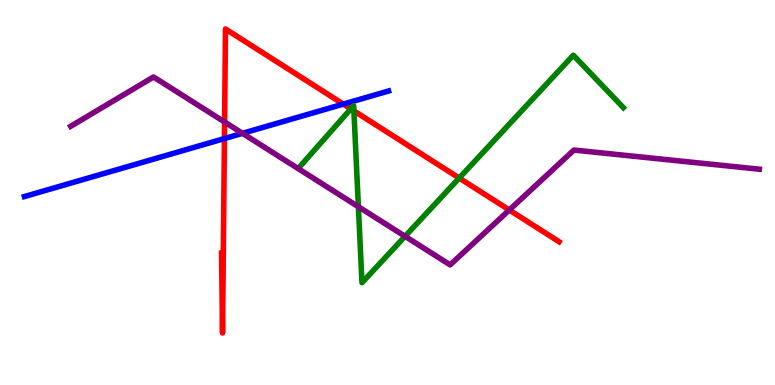[{'lines': ['blue', 'red'], 'intersections': [{'x': 2.9, 'y': 6.4}, {'x': 4.43, 'y': 7.3}]}, {'lines': ['green', 'red'], 'intersections': [{'x': 4.53, 'y': 7.17}, {'x': 4.57, 'y': 7.12}, {'x': 5.93, 'y': 5.38}]}, {'lines': ['purple', 'red'], 'intersections': [{'x': 2.9, 'y': 6.83}, {'x': 6.57, 'y': 4.55}]}, {'lines': ['blue', 'green'], 'intersections': []}, {'lines': ['blue', 'purple'], 'intersections': [{'x': 3.13, 'y': 6.54}]}, {'lines': ['green', 'purple'], 'intersections': [{'x': 4.62, 'y': 4.63}, {'x': 5.23, 'y': 3.86}]}]